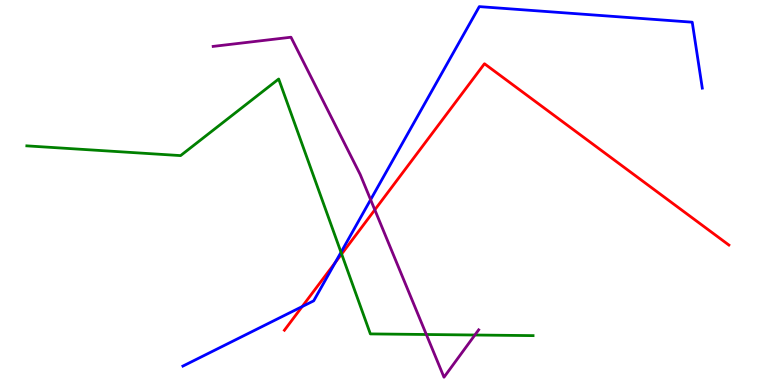[{'lines': ['blue', 'red'], 'intersections': [{'x': 3.9, 'y': 2.04}, {'x': 4.33, 'y': 3.18}]}, {'lines': ['green', 'red'], 'intersections': [{'x': 4.41, 'y': 3.4}]}, {'lines': ['purple', 'red'], 'intersections': [{'x': 4.84, 'y': 4.55}]}, {'lines': ['blue', 'green'], 'intersections': [{'x': 4.4, 'y': 3.45}]}, {'lines': ['blue', 'purple'], 'intersections': [{'x': 4.78, 'y': 4.81}]}, {'lines': ['green', 'purple'], 'intersections': [{'x': 5.5, 'y': 1.31}, {'x': 6.13, 'y': 1.3}]}]